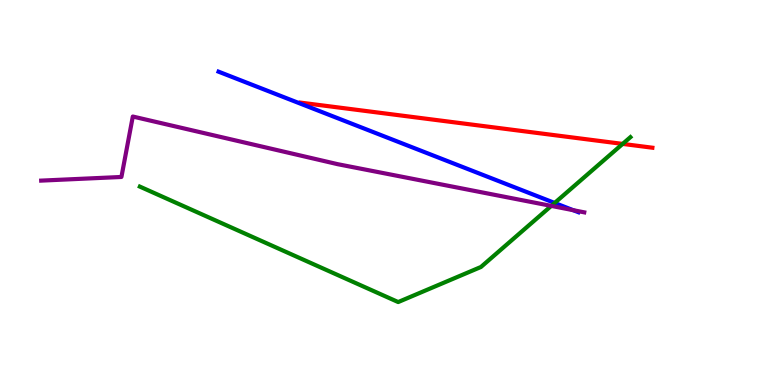[{'lines': ['blue', 'red'], 'intersections': []}, {'lines': ['green', 'red'], 'intersections': [{'x': 8.03, 'y': 6.26}]}, {'lines': ['purple', 'red'], 'intersections': []}, {'lines': ['blue', 'green'], 'intersections': [{'x': 7.16, 'y': 4.73}]}, {'lines': ['blue', 'purple'], 'intersections': [{'x': 7.4, 'y': 4.54}]}, {'lines': ['green', 'purple'], 'intersections': [{'x': 7.11, 'y': 4.65}]}]